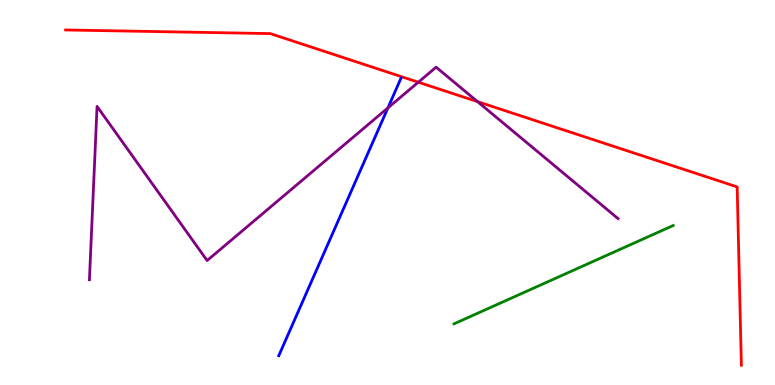[{'lines': ['blue', 'red'], 'intersections': []}, {'lines': ['green', 'red'], 'intersections': []}, {'lines': ['purple', 'red'], 'intersections': [{'x': 5.4, 'y': 7.86}, {'x': 6.16, 'y': 7.36}]}, {'lines': ['blue', 'green'], 'intersections': []}, {'lines': ['blue', 'purple'], 'intersections': [{'x': 5.01, 'y': 7.2}]}, {'lines': ['green', 'purple'], 'intersections': []}]